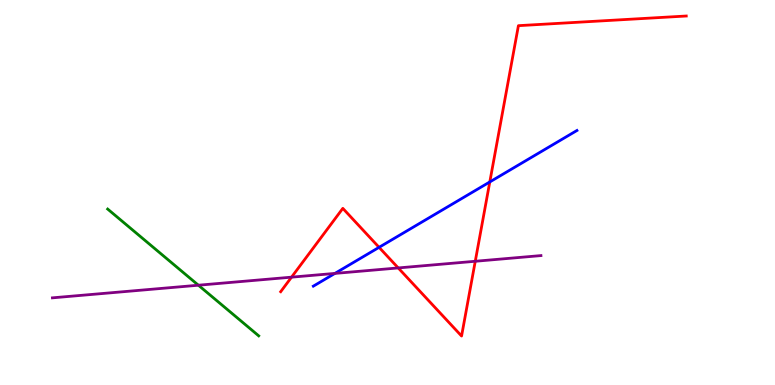[{'lines': ['blue', 'red'], 'intersections': [{'x': 4.89, 'y': 3.58}, {'x': 6.32, 'y': 5.27}]}, {'lines': ['green', 'red'], 'intersections': []}, {'lines': ['purple', 'red'], 'intersections': [{'x': 3.76, 'y': 2.8}, {'x': 5.14, 'y': 3.04}, {'x': 6.13, 'y': 3.21}]}, {'lines': ['blue', 'green'], 'intersections': []}, {'lines': ['blue', 'purple'], 'intersections': [{'x': 4.32, 'y': 2.9}]}, {'lines': ['green', 'purple'], 'intersections': [{'x': 2.56, 'y': 2.59}]}]